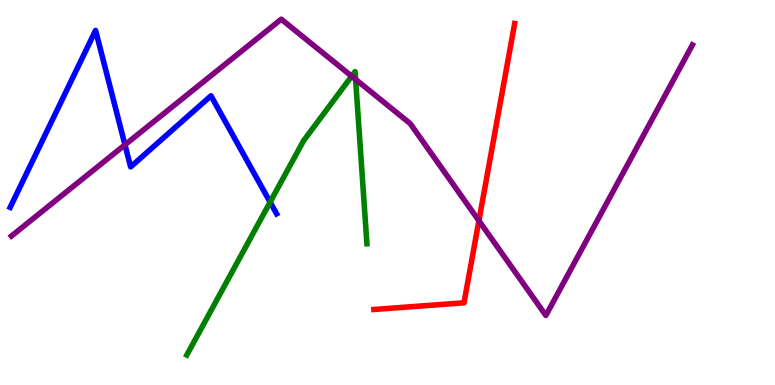[{'lines': ['blue', 'red'], 'intersections': []}, {'lines': ['green', 'red'], 'intersections': []}, {'lines': ['purple', 'red'], 'intersections': [{'x': 6.18, 'y': 4.27}]}, {'lines': ['blue', 'green'], 'intersections': [{'x': 3.49, 'y': 4.75}]}, {'lines': ['blue', 'purple'], 'intersections': [{'x': 1.61, 'y': 6.24}]}, {'lines': ['green', 'purple'], 'intersections': [{'x': 4.54, 'y': 8.02}, {'x': 4.59, 'y': 7.94}]}]